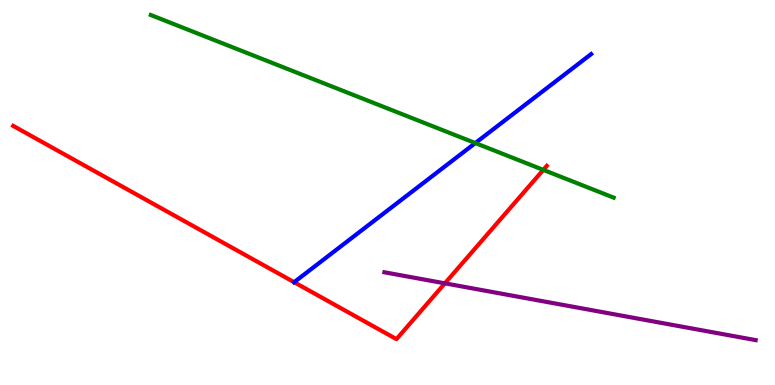[{'lines': ['blue', 'red'], 'intersections': [{'x': 3.8, 'y': 2.67}]}, {'lines': ['green', 'red'], 'intersections': [{'x': 7.01, 'y': 5.59}]}, {'lines': ['purple', 'red'], 'intersections': [{'x': 5.74, 'y': 2.64}]}, {'lines': ['blue', 'green'], 'intersections': [{'x': 6.13, 'y': 6.28}]}, {'lines': ['blue', 'purple'], 'intersections': []}, {'lines': ['green', 'purple'], 'intersections': []}]